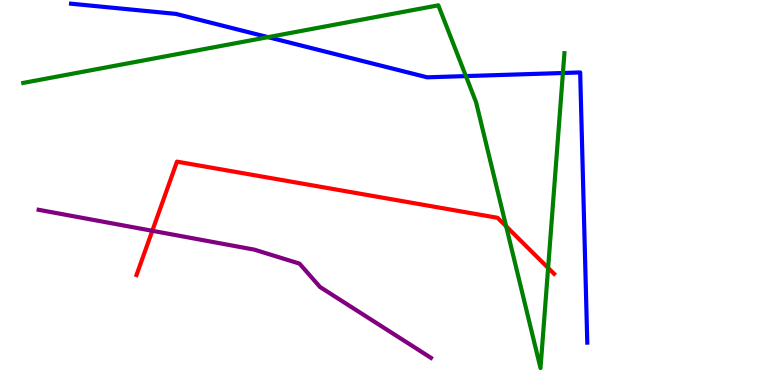[{'lines': ['blue', 'red'], 'intersections': []}, {'lines': ['green', 'red'], 'intersections': [{'x': 6.53, 'y': 4.12}, {'x': 7.07, 'y': 3.04}]}, {'lines': ['purple', 'red'], 'intersections': [{'x': 1.97, 'y': 4.01}]}, {'lines': ['blue', 'green'], 'intersections': [{'x': 3.46, 'y': 9.04}, {'x': 6.01, 'y': 8.02}, {'x': 7.26, 'y': 8.1}]}, {'lines': ['blue', 'purple'], 'intersections': []}, {'lines': ['green', 'purple'], 'intersections': []}]